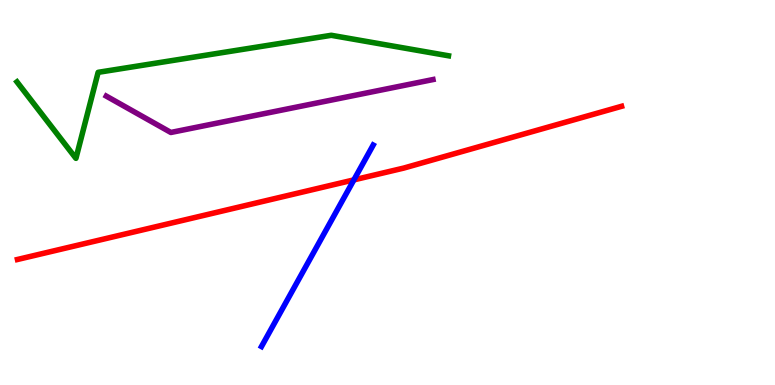[{'lines': ['blue', 'red'], 'intersections': [{'x': 4.57, 'y': 5.33}]}, {'lines': ['green', 'red'], 'intersections': []}, {'lines': ['purple', 'red'], 'intersections': []}, {'lines': ['blue', 'green'], 'intersections': []}, {'lines': ['blue', 'purple'], 'intersections': []}, {'lines': ['green', 'purple'], 'intersections': []}]